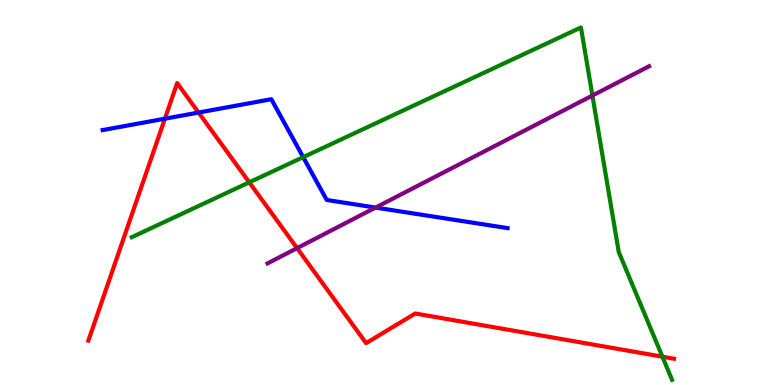[{'lines': ['blue', 'red'], 'intersections': [{'x': 2.13, 'y': 6.92}, {'x': 2.56, 'y': 7.08}]}, {'lines': ['green', 'red'], 'intersections': [{'x': 3.22, 'y': 5.26}, {'x': 8.55, 'y': 0.736}]}, {'lines': ['purple', 'red'], 'intersections': [{'x': 3.83, 'y': 3.55}]}, {'lines': ['blue', 'green'], 'intersections': [{'x': 3.91, 'y': 5.92}]}, {'lines': ['blue', 'purple'], 'intersections': [{'x': 4.85, 'y': 4.61}]}, {'lines': ['green', 'purple'], 'intersections': [{'x': 7.64, 'y': 7.52}]}]